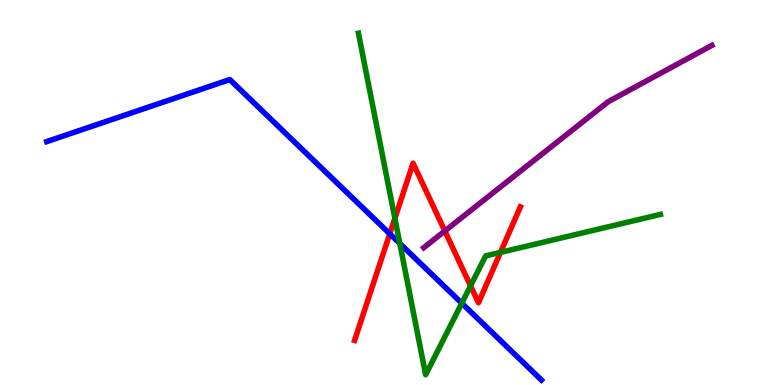[{'lines': ['blue', 'red'], 'intersections': [{'x': 5.03, 'y': 3.93}]}, {'lines': ['green', 'red'], 'intersections': [{'x': 5.1, 'y': 4.33}, {'x': 6.07, 'y': 2.58}, {'x': 6.46, 'y': 3.44}]}, {'lines': ['purple', 'red'], 'intersections': [{'x': 5.74, 'y': 4.0}]}, {'lines': ['blue', 'green'], 'intersections': [{'x': 5.16, 'y': 3.68}, {'x': 5.96, 'y': 2.12}]}, {'lines': ['blue', 'purple'], 'intersections': []}, {'lines': ['green', 'purple'], 'intersections': []}]